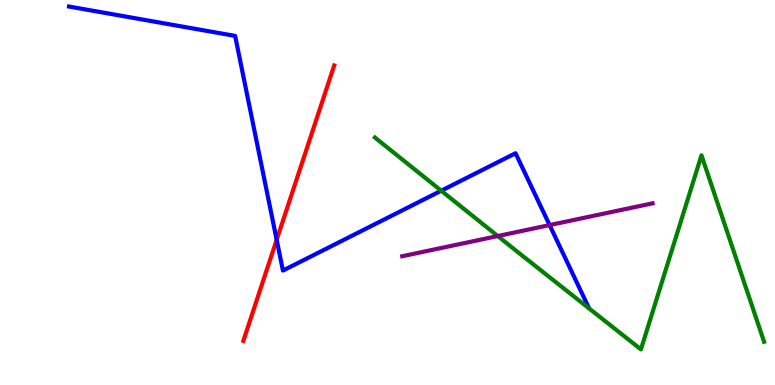[{'lines': ['blue', 'red'], 'intersections': [{'x': 3.57, 'y': 3.77}]}, {'lines': ['green', 'red'], 'intersections': []}, {'lines': ['purple', 'red'], 'intersections': []}, {'lines': ['blue', 'green'], 'intersections': [{'x': 5.69, 'y': 5.05}]}, {'lines': ['blue', 'purple'], 'intersections': [{'x': 7.09, 'y': 4.15}]}, {'lines': ['green', 'purple'], 'intersections': [{'x': 6.42, 'y': 3.87}]}]